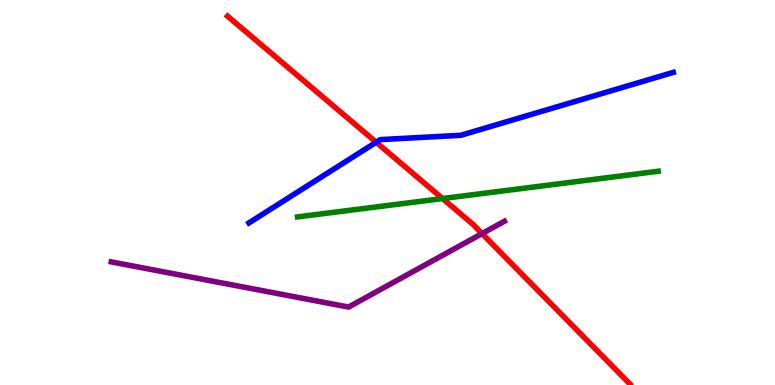[{'lines': ['blue', 'red'], 'intersections': [{'x': 4.85, 'y': 6.31}]}, {'lines': ['green', 'red'], 'intersections': [{'x': 5.71, 'y': 4.84}]}, {'lines': ['purple', 'red'], 'intersections': [{'x': 6.22, 'y': 3.93}]}, {'lines': ['blue', 'green'], 'intersections': []}, {'lines': ['blue', 'purple'], 'intersections': []}, {'lines': ['green', 'purple'], 'intersections': []}]